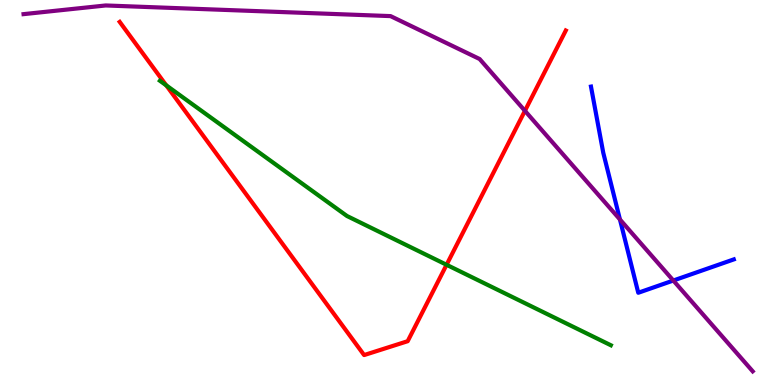[{'lines': ['blue', 'red'], 'intersections': []}, {'lines': ['green', 'red'], 'intersections': [{'x': 2.15, 'y': 7.78}, {'x': 5.76, 'y': 3.12}]}, {'lines': ['purple', 'red'], 'intersections': [{'x': 6.77, 'y': 7.12}]}, {'lines': ['blue', 'green'], 'intersections': []}, {'lines': ['blue', 'purple'], 'intersections': [{'x': 8.0, 'y': 4.3}, {'x': 8.69, 'y': 2.71}]}, {'lines': ['green', 'purple'], 'intersections': []}]